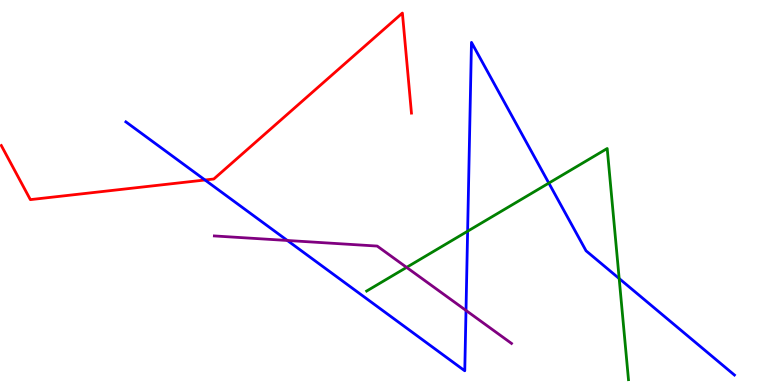[{'lines': ['blue', 'red'], 'intersections': [{'x': 2.65, 'y': 5.32}]}, {'lines': ['green', 'red'], 'intersections': []}, {'lines': ['purple', 'red'], 'intersections': []}, {'lines': ['blue', 'green'], 'intersections': [{'x': 6.03, 'y': 3.99}, {'x': 7.08, 'y': 5.24}, {'x': 7.99, 'y': 2.77}]}, {'lines': ['blue', 'purple'], 'intersections': [{'x': 3.71, 'y': 3.75}, {'x': 6.01, 'y': 1.94}]}, {'lines': ['green', 'purple'], 'intersections': [{'x': 5.25, 'y': 3.06}]}]